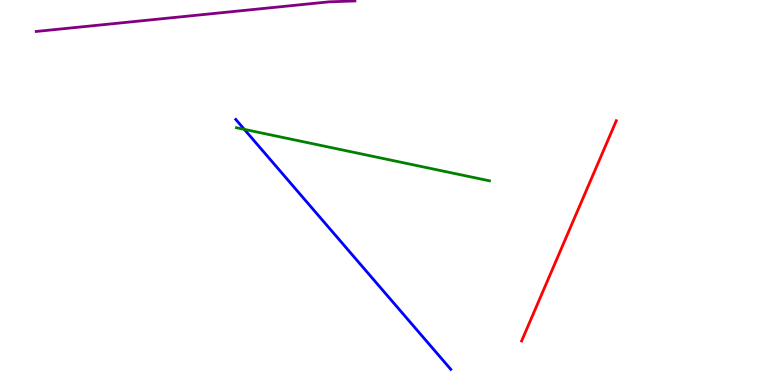[{'lines': ['blue', 'red'], 'intersections': []}, {'lines': ['green', 'red'], 'intersections': []}, {'lines': ['purple', 'red'], 'intersections': []}, {'lines': ['blue', 'green'], 'intersections': [{'x': 3.15, 'y': 6.64}]}, {'lines': ['blue', 'purple'], 'intersections': []}, {'lines': ['green', 'purple'], 'intersections': []}]